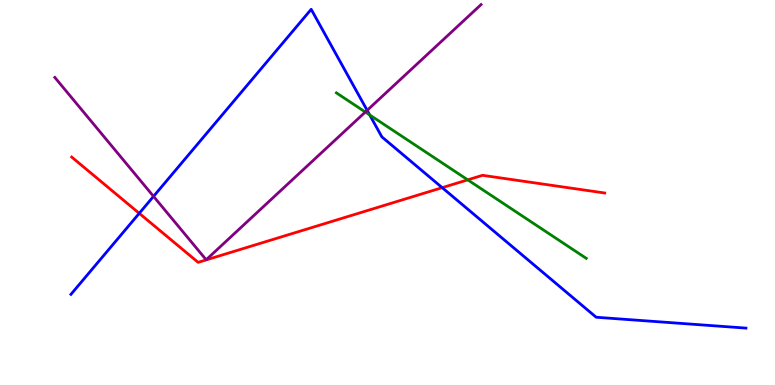[{'lines': ['blue', 'red'], 'intersections': [{'x': 1.8, 'y': 4.46}, {'x': 5.71, 'y': 5.13}]}, {'lines': ['green', 'red'], 'intersections': [{'x': 6.04, 'y': 5.33}]}, {'lines': ['purple', 'red'], 'intersections': []}, {'lines': ['blue', 'green'], 'intersections': [{'x': 4.77, 'y': 7.01}]}, {'lines': ['blue', 'purple'], 'intersections': [{'x': 1.98, 'y': 4.9}, {'x': 4.74, 'y': 7.13}]}, {'lines': ['green', 'purple'], 'intersections': [{'x': 4.71, 'y': 7.09}]}]